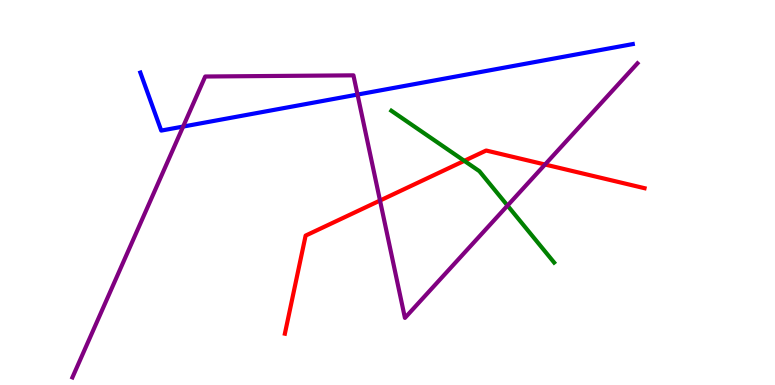[{'lines': ['blue', 'red'], 'intersections': []}, {'lines': ['green', 'red'], 'intersections': [{'x': 5.99, 'y': 5.82}]}, {'lines': ['purple', 'red'], 'intersections': [{'x': 4.9, 'y': 4.79}, {'x': 7.03, 'y': 5.73}]}, {'lines': ['blue', 'green'], 'intersections': []}, {'lines': ['blue', 'purple'], 'intersections': [{'x': 2.36, 'y': 6.71}, {'x': 4.61, 'y': 7.54}]}, {'lines': ['green', 'purple'], 'intersections': [{'x': 6.55, 'y': 4.66}]}]